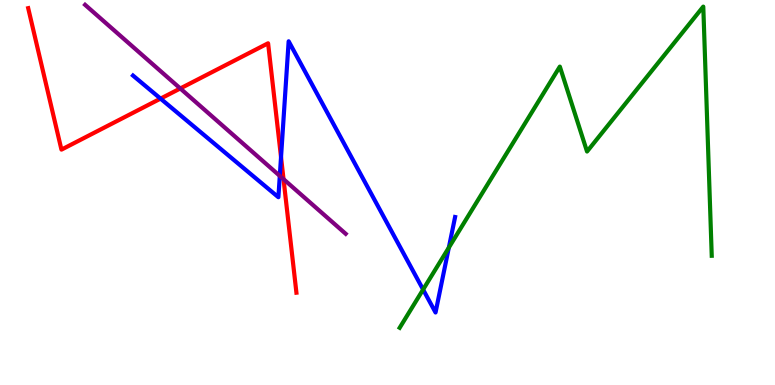[{'lines': ['blue', 'red'], 'intersections': [{'x': 2.07, 'y': 7.44}, {'x': 3.63, 'y': 5.92}]}, {'lines': ['green', 'red'], 'intersections': []}, {'lines': ['purple', 'red'], 'intersections': [{'x': 2.33, 'y': 7.7}, {'x': 3.66, 'y': 5.35}]}, {'lines': ['blue', 'green'], 'intersections': [{'x': 5.46, 'y': 2.48}, {'x': 5.79, 'y': 3.57}]}, {'lines': ['blue', 'purple'], 'intersections': [{'x': 3.61, 'y': 5.43}]}, {'lines': ['green', 'purple'], 'intersections': []}]